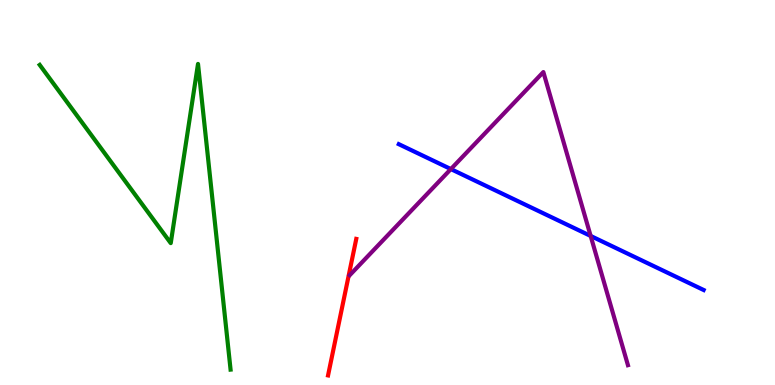[{'lines': ['blue', 'red'], 'intersections': []}, {'lines': ['green', 'red'], 'intersections': []}, {'lines': ['purple', 'red'], 'intersections': []}, {'lines': ['blue', 'green'], 'intersections': []}, {'lines': ['blue', 'purple'], 'intersections': [{'x': 5.82, 'y': 5.61}, {'x': 7.62, 'y': 3.87}]}, {'lines': ['green', 'purple'], 'intersections': []}]